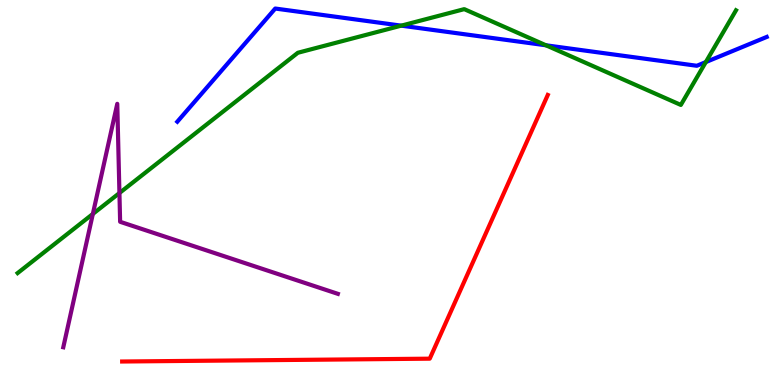[{'lines': ['blue', 'red'], 'intersections': []}, {'lines': ['green', 'red'], 'intersections': []}, {'lines': ['purple', 'red'], 'intersections': []}, {'lines': ['blue', 'green'], 'intersections': [{'x': 5.18, 'y': 9.33}, {'x': 7.04, 'y': 8.82}, {'x': 9.11, 'y': 8.39}]}, {'lines': ['blue', 'purple'], 'intersections': []}, {'lines': ['green', 'purple'], 'intersections': [{'x': 1.2, 'y': 4.44}, {'x': 1.54, 'y': 4.99}]}]